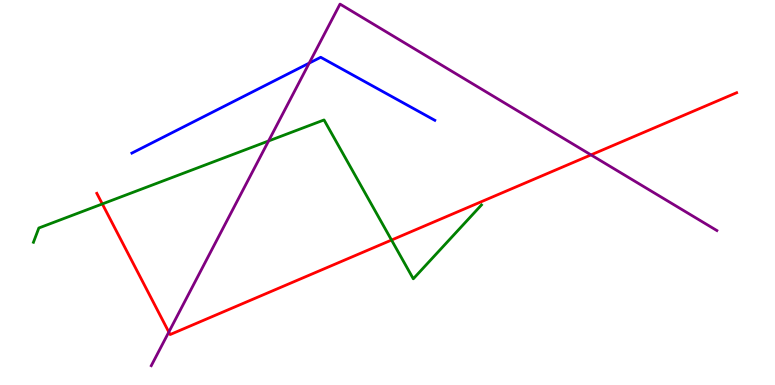[{'lines': ['blue', 'red'], 'intersections': []}, {'lines': ['green', 'red'], 'intersections': [{'x': 1.32, 'y': 4.7}, {'x': 5.05, 'y': 3.76}]}, {'lines': ['purple', 'red'], 'intersections': [{'x': 2.18, 'y': 1.38}, {'x': 7.63, 'y': 5.98}]}, {'lines': ['blue', 'green'], 'intersections': []}, {'lines': ['blue', 'purple'], 'intersections': [{'x': 3.99, 'y': 8.36}]}, {'lines': ['green', 'purple'], 'intersections': [{'x': 3.47, 'y': 6.34}]}]